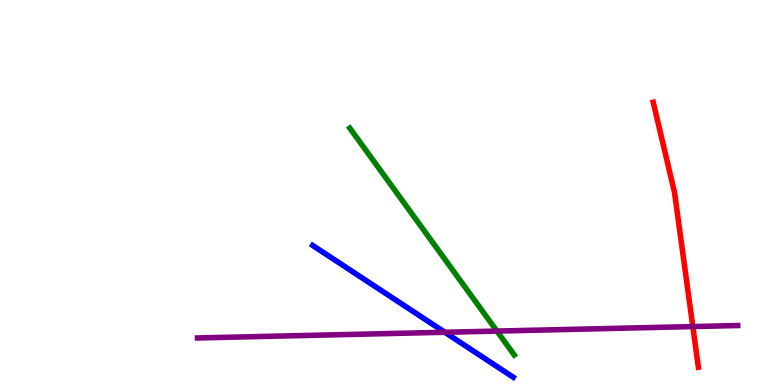[{'lines': ['blue', 'red'], 'intersections': []}, {'lines': ['green', 'red'], 'intersections': []}, {'lines': ['purple', 'red'], 'intersections': [{'x': 8.94, 'y': 1.52}]}, {'lines': ['blue', 'green'], 'intersections': []}, {'lines': ['blue', 'purple'], 'intersections': [{'x': 5.74, 'y': 1.37}]}, {'lines': ['green', 'purple'], 'intersections': [{'x': 6.41, 'y': 1.4}]}]